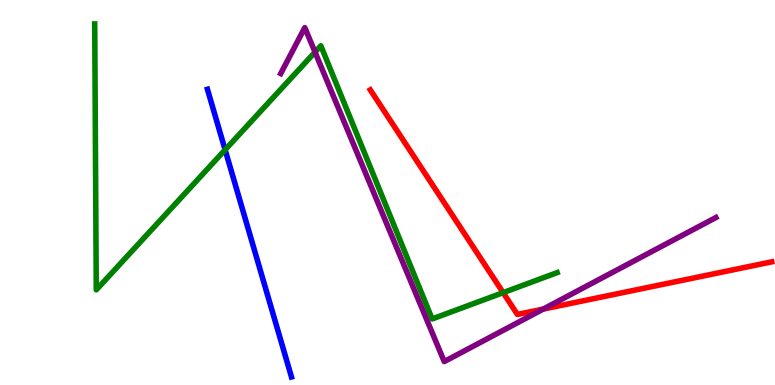[{'lines': ['blue', 'red'], 'intersections': []}, {'lines': ['green', 'red'], 'intersections': [{'x': 6.49, 'y': 2.4}]}, {'lines': ['purple', 'red'], 'intersections': [{'x': 7.01, 'y': 1.97}]}, {'lines': ['blue', 'green'], 'intersections': [{'x': 2.9, 'y': 6.11}]}, {'lines': ['blue', 'purple'], 'intersections': []}, {'lines': ['green', 'purple'], 'intersections': [{'x': 4.06, 'y': 8.65}]}]